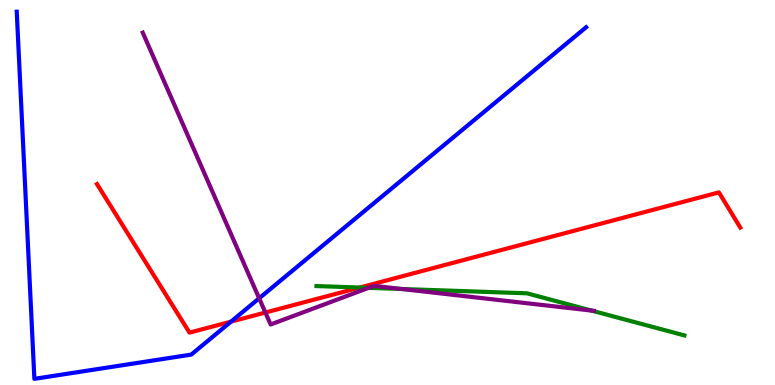[{'lines': ['blue', 'red'], 'intersections': [{'x': 2.98, 'y': 1.65}]}, {'lines': ['green', 'red'], 'intersections': [{'x': 4.64, 'y': 2.53}]}, {'lines': ['purple', 'red'], 'intersections': [{'x': 3.42, 'y': 1.88}]}, {'lines': ['blue', 'green'], 'intersections': []}, {'lines': ['blue', 'purple'], 'intersections': [{'x': 3.34, 'y': 2.25}]}, {'lines': ['green', 'purple'], 'intersections': [{'x': 4.76, 'y': 2.52}, {'x': 5.18, 'y': 2.49}, {'x': 7.63, 'y': 1.93}]}]